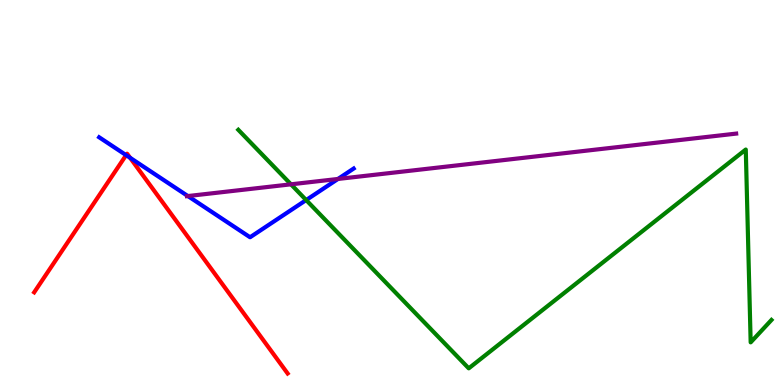[{'lines': ['blue', 'red'], 'intersections': [{'x': 1.63, 'y': 5.97}, {'x': 1.68, 'y': 5.9}]}, {'lines': ['green', 'red'], 'intersections': []}, {'lines': ['purple', 'red'], 'intersections': []}, {'lines': ['blue', 'green'], 'intersections': [{'x': 3.95, 'y': 4.8}]}, {'lines': ['blue', 'purple'], 'intersections': [{'x': 2.42, 'y': 4.91}, {'x': 4.36, 'y': 5.35}]}, {'lines': ['green', 'purple'], 'intersections': [{'x': 3.75, 'y': 5.21}]}]